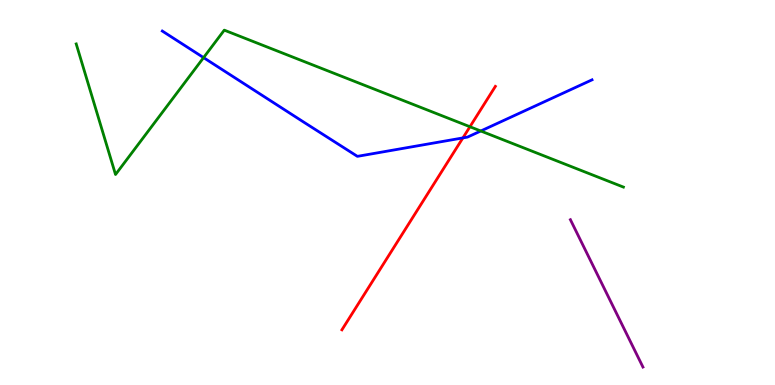[{'lines': ['blue', 'red'], 'intersections': [{'x': 5.97, 'y': 6.42}]}, {'lines': ['green', 'red'], 'intersections': [{'x': 6.06, 'y': 6.71}]}, {'lines': ['purple', 'red'], 'intersections': []}, {'lines': ['blue', 'green'], 'intersections': [{'x': 2.63, 'y': 8.5}, {'x': 6.2, 'y': 6.6}]}, {'lines': ['blue', 'purple'], 'intersections': []}, {'lines': ['green', 'purple'], 'intersections': []}]